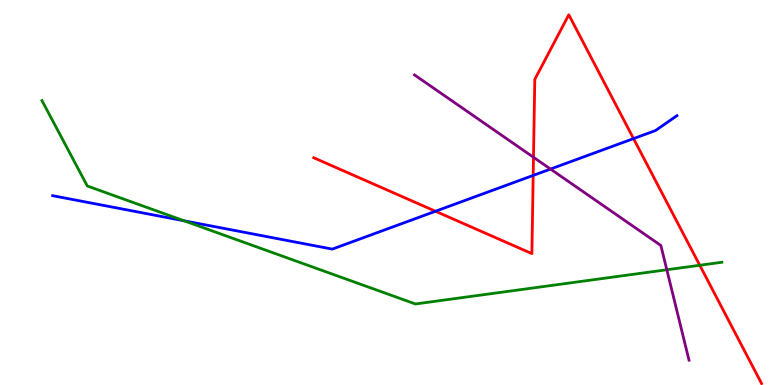[{'lines': ['blue', 'red'], 'intersections': [{'x': 5.62, 'y': 4.51}, {'x': 6.88, 'y': 5.44}, {'x': 8.17, 'y': 6.4}]}, {'lines': ['green', 'red'], 'intersections': [{'x': 9.03, 'y': 3.11}]}, {'lines': ['purple', 'red'], 'intersections': [{'x': 6.88, 'y': 5.91}]}, {'lines': ['blue', 'green'], 'intersections': [{'x': 2.38, 'y': 4.26}]}, {'lines': ['blue', 'purple'], 'intersections': [{'x': 7.1, 'y': 5.61}]}, {'lines': ['green', 'purple'], 'intersections': [{'x': 8.6, 'y': 2.99}]}]